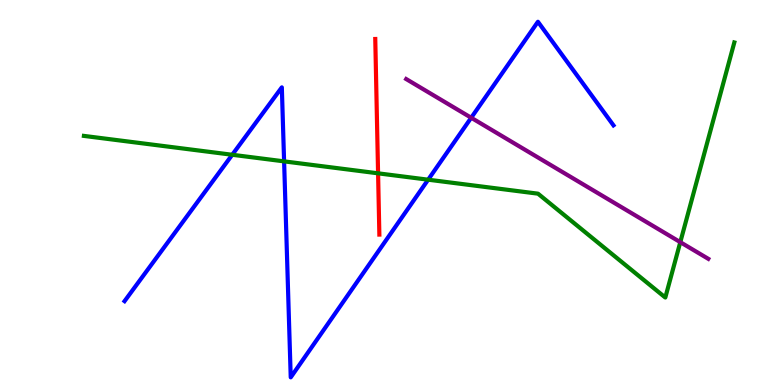[{'lines': ['blue', 'red'], 'intersections': []}, {'lines': ['green', 'red'], 'intersections': [{'x': 4.88, 'y': 5.5}]}, {'lines': ['purple', 'red'], 'intersections': []}, {'lines': ['blue', 'green'], 'intersections': [{'x': 3.0, 'y': 5.98}, {'x': 3.67, 'y': 5.81}, {'x': 5.52, 'y': 5.33}]}, {'lines': ['blue', 'purple'], 'intersections': [{'x': 6.08, 'y': 6.94}]}, {'lines': ['green', 'purple'], 'intersections': [{'x': 8.78, 'y': 3.71}]}]